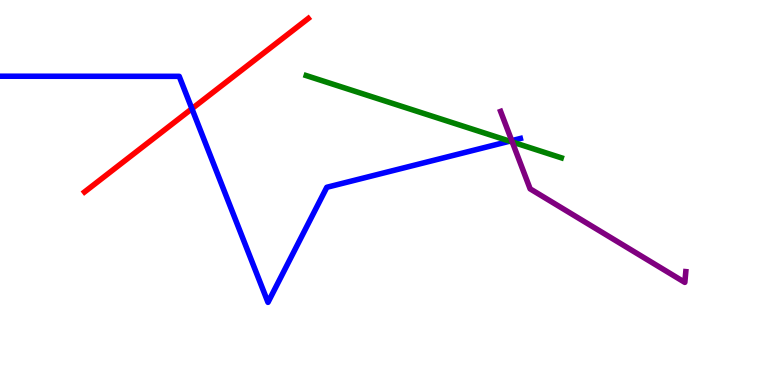[{'lines': ['blue', 'red'], 'intersections': [{'x': 2.48, 'y': 7.18}]}, {'lines': ['green', 'red'], 'intersections': []}, {'lines': ['purple', 'red'], 'intersections': []}, {'lines': ['blue', 'green'], 'intersections': [{'x': 6.58, 'y': 6.33}]}, {'lines': ['blue', 'purple'], 'intersections': [{'x': 6.6, 'y': 6.35}]}, {'lines': ['green', 'purple'], 'intersections': [{'x': 6.61, 'y': 6.31}]}]